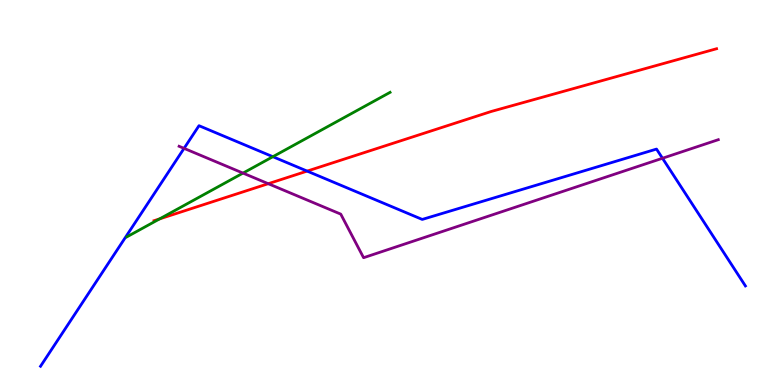[{'lines': ['blue', 'red'], 'intersections': [{'x': 3.96, 'y': 5.56}]}, {'lines': ['green', 'red'], 'intersections': [{'x': 2.06, 'y': 4.31}]}, {'lines': ['purple', 'red'], 'intersections': [{'x': 3.46, 'y': 5.23}]}, {'lines': ['blue', 'green'], 'intersections': [{'x': 3.52, 'y': 5.93}]}, {'lines': ['blue', 'purple'], 'intersections': [{'x': 2.37, 'y': 6.15}, {'x': 8.55, 'y': 5.89}]}, {'lines': ['green', 'purple'], 'intersections': [{'x': 3.14, 'y': 5.5}]}]